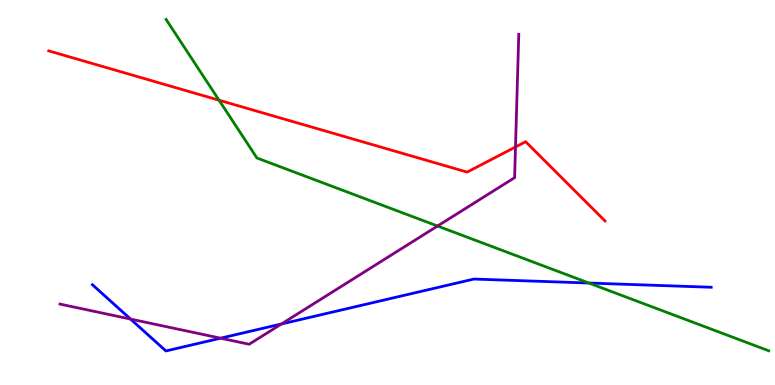[{'lines': ['blue', 'red'], 'intersections': []}, {'lines': ['green', 'red'], 'intersections': [{'x': 2.83, 'y': 7.4}]}, {'lines': ['purple', 'red'], 'intersections': [{'x': 6.65, 'y': 6.18}]}, {'lines': ['blue', 'green'], 'intersections': [{'x': 7.6, 'y': 2.65}]}, {'lines': ['blue', 'purple'], 'intersections': [{'x': 1.68, 'y': 1.71}, {'x': 2.85, 'y': 1.22}, {'x': 3.63, 'y': 1.58}]}, {'lines': ['green', 'purple'], 'intersections': [{'x': 5.65, 'y': 4.13}]}]